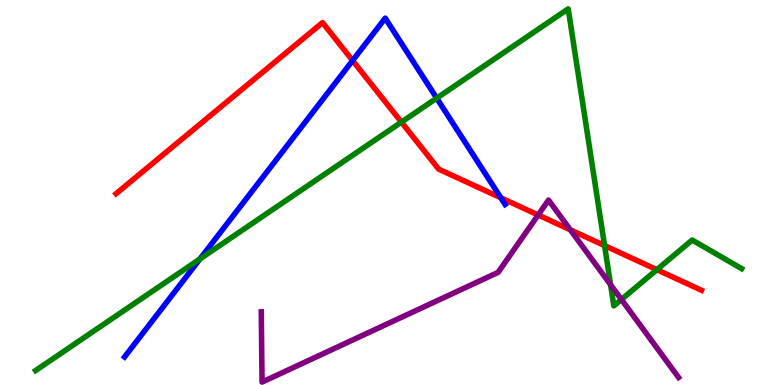[{'lines': ['blue', 'red'], 'intersections': [{'x': 4.55, 'y': 8.43}, {'x': 6.46, 'y': 4.86}]}, {'lines': ['green', 'red'], 'intersections': [{'x': 5.18, 'y': 6.83}, {'x': 7.8, 'y': 3.62}, {'x': 8.48, 'y': 3.0}]}, {'lines': ['purple', 'red'], 'intersections': [{'x': 6.94, 'y': 4.42}, {'x': 7.36, 'y': 4.03}]}, {'lines': ['blue', 'green'], 'intersections': [{'x': 2.58, 'y': 3.27}, {'x': 5.64, 'y': 7.45}]}, {'lines': ['blue', 'purple'], 'intersections': []}, {'lines': ['green', 'purple'], 'intersections': [{'x': 7.88, 'y': 2.6}, {'x': 8.02, 'y': 2.22}]}]